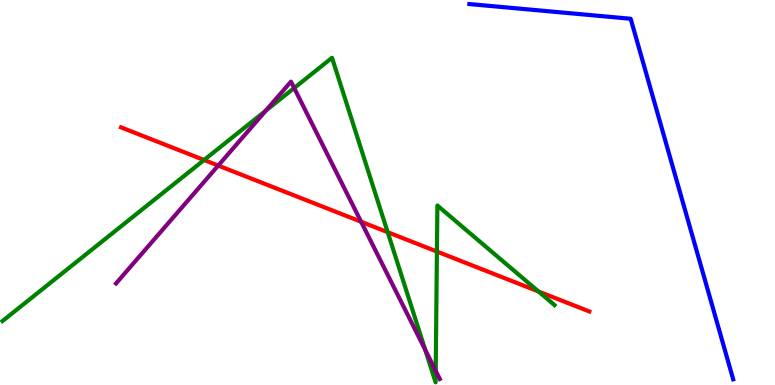[{'lines': ['blue', 'red'], 'intersections': []}, {'lines': ['green', 'red'], 'intersections': [{'x': 2.63, 'y': 5.84}, {'x': 5.0, 'y': 3.97}, {'x': 5.64, 'y': 3.47}, {'x': 6.95, 'y': 2.43}]}, {'lines': ['purple', 'red'], 'intersections': [{'x': 2.82, 'y': 5.7}, {'x': 4.66, 'y': 4.24}]}, {'lines': ['blue', 'green'], 'intersections': []}, {'lines': ['blue', 'purple'], 'intersections': []}, {'lines': ['green', 'purple'], 'intersections': [{'x': 3.43, 'y': 7.12}, {'x': 3.8, 'y': 7.71}, {'x': 5.49, 'y': 0.913}, {'x': 5.62, 'y': 0.369}]}]